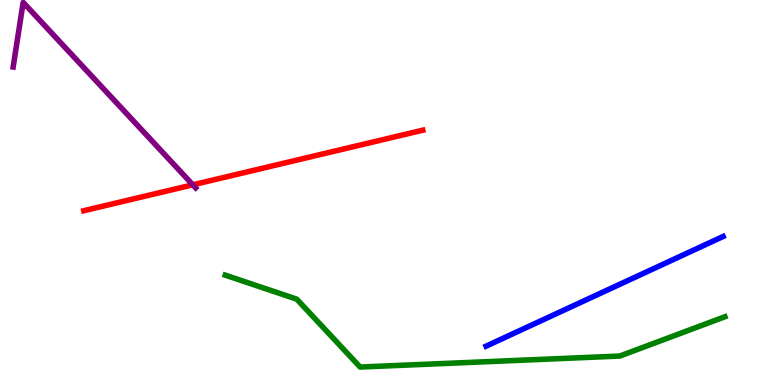[{'lines': ['blue', 'red'], 'intersections': []}, {'lines': ['green', 'red'], 'intersections': []}, {'lines': ['purple', 'red'], 'intersections': [{'x': 2.49, 'y': 5.2}]}, {'lines': ['blue', 'green'], 'intersections': []}, {'lines': ['blue', 'purple'], 'intersections': []}, {'lines': ['green', 'purple'], 'intersections': []}]